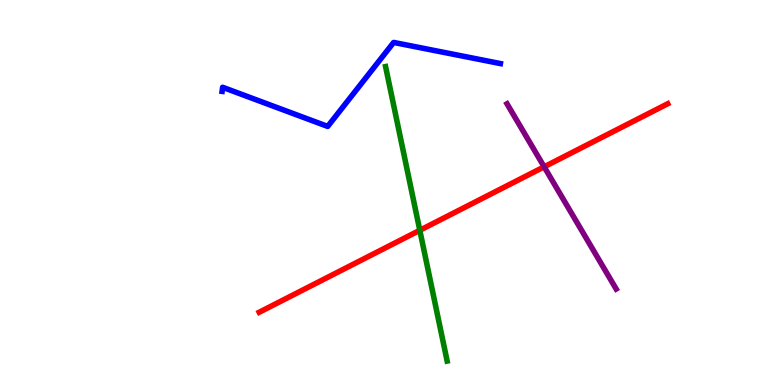[{'lines': ['blue', 'red'], 'intersections': []}, {'lines': ['green', 'red'], 'intersections': [{'x': 5.42, 'y': 4.02}]}, {'lines': ['purple', 'red'], 'intersections': [{'x': 7.02, 'y': 5.67}]}, {'lines': ['blue', 'green'], 'intersections': []}, {'lines': ['blue', 'purple'], 'intersections': []}, {'lines': ['green', 'purple'], 'intersections': []}]